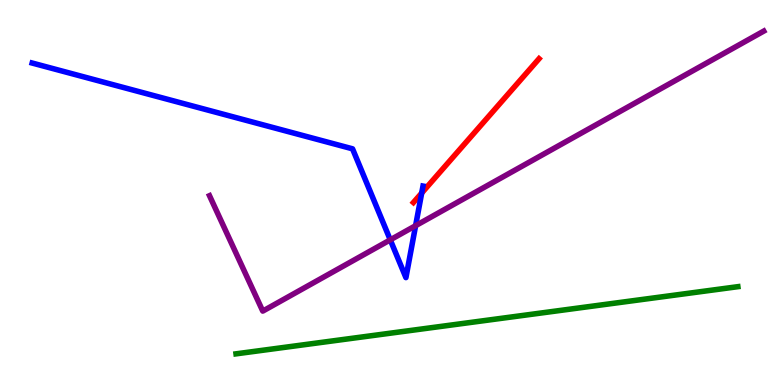[{'lines': ['blue', 'red'], 'intersections': [{'x': 5.44, 'y': 4.99}]}, {'lines': ['green', 'red'], 'intersections': []}, {'lines': ['purple', 'red'], 'intersections': []}, {'lines': ['blue', 'green'], 'intersections': []}, {'lines': ['blue', 'purple'], 'intersections': [{'x': 5.04, 'y': 3.77}, {'x': 5.36, 'y': 4.14}]}, {'lines': ['green', 'purple'], 'intersections': []}]